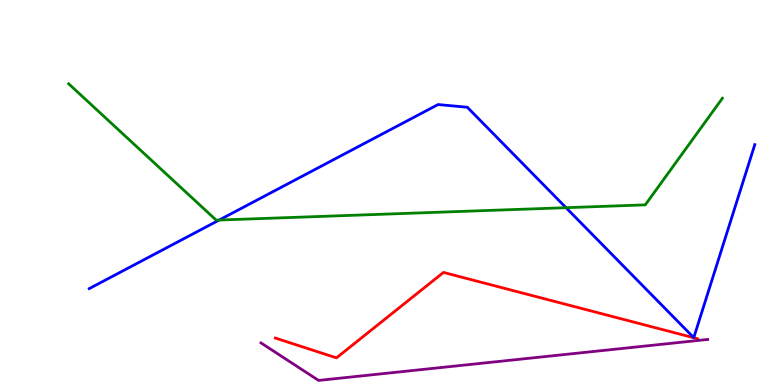[{'lines': ['blue', 'red'], 'intersections': []}, {'lines': ['green', 'red'], 'intersections': []}, {'lines': ['purple', 'red'], 'intersections': []}, {'lines': ['blue', 'green'], 'intersections': [{'x': 2.83, 'y': 4.28}, {'x': 7.3, 'y': 4.61}]}, {'lines': ['blue', 'purple'], 'intersections': []}, {'lines': ['green', 'purple'], 'intersections': []}]